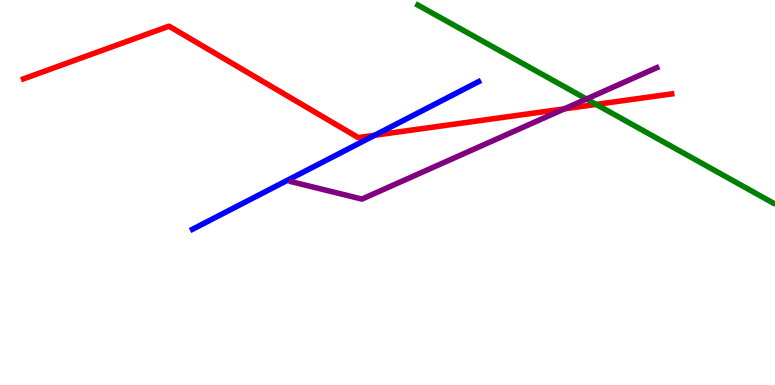[{'lines': ['blue', 'red'], 'intersections': [{'x': 4.84, 'y': 6.49}]}, {'lines': ['green', 'red'], 'intersections': [{'x': 7.69, 'y': 7.29}]}, {'lines': ['purple', 'red'], 'intersections': [{'x': 7.28, 'y': 7.17}]}, {'lines': ['blue', 'green'], 'intersections': []}, {'lines': ['blue', 'purple'], 'intersections': []}, {'lines': ['green', 'purple'], 'intersections': [{'x': 7.57, 'y': 7.43}]}]